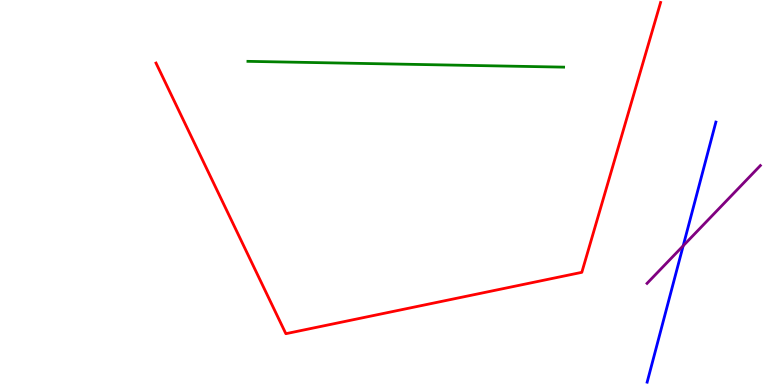[{'lines': ['blue', 'red'], 'intersections': []}, {'lines': ['green', 'red'], 'intersections': []}, {'lines': ['purple', 'red'], 'intersections': []}, {'lines': ['blue', 'green'], 'intersections': []}, {'lines': ['blue', 'purple'], 'intersections': [{'x': 8.82, 'y': 3.62}]}, {'lines': ['green', 'purple'], 'intersections': []}]